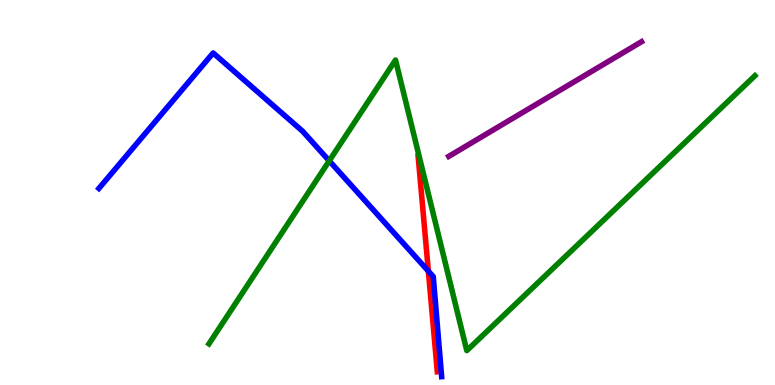[{'lines': ['blue', 'red'], 'intersections': [{'x': 5.53, 'y': 2.96}]}, {'lines': ['green', 'red'], 'intersections': []}, {'lines': ['purple', 'red'], 'intersections': []}, {'lines': ['blue', 'green'], 'intersections': [{'x': 4.25, 'y': 5.82}]}, {'lines': ['blue', 'purple'], 'intersections': []}, {'lines': ['green', 'purple'], 'intersections': []}]